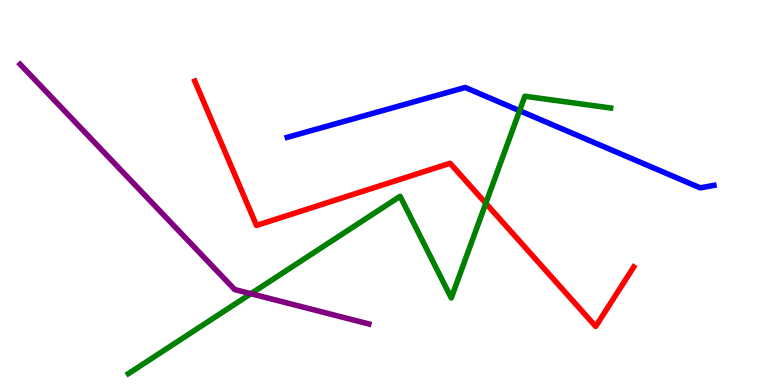[{'lines': ['blue', 'red'], 'intersections': []}, {'lines': ['green', 'red'], 'intersections': [{'x': 6.27, 'y': 4.72}]}, {'lines': ['purple', 'red'], 'intersections': []}, {'lines': ['blue', 'green'], 'intersections': [{'x': 6.7, 'y': 7.12}]}, {'lines': ['blue', 'purple'], 'intersections': []}, {'lines': ['green', 'purple'], 'intersections': [{'x': 3.24, 'y': 2.37}]}]